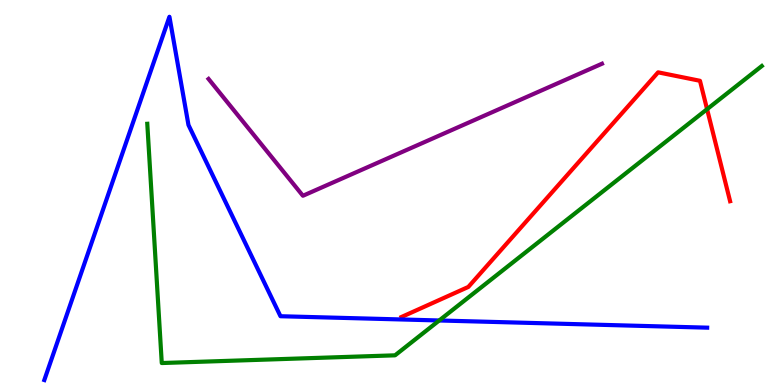[{'lines': ['blue', 'red'], 'intersections': []}, {'lines': ['green', 'red'], 'intersections': [{'x': 9.12, 'y': 7.16}]}, {'lines': ['purple', 'red'], 'intersections': []}, {'lines': ['blue', 'green'], 'intersections': [{'x': 5.67, 'y': 1.68}]}, {'lines': ['blue', 'purple'], 'intersections': []}, {'lines': ['green', 'purple'], 'intersections': []}]